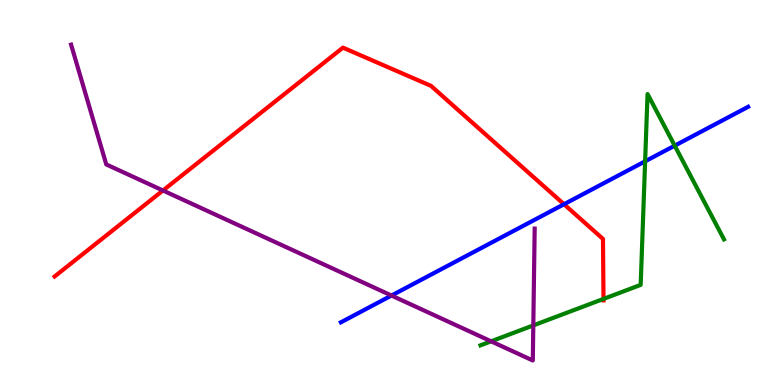[{'lines': ['blue', 'red'], 'intersections': [{'x': 7.28, 'y': 4.69}]}, {'lines': ['green', 'red'], 'intersections': [{'x': 7.79, 'y': 2.24}]}, {'lines': ['purple', 'red'], 'intersections': [{'x': 2.1, 'y': 5.05}]}, {'lines': ['blue', 'green'], 'intersections': [{'x': 8.32, 'y': 5.81}, {'x': 8.71, 'y': 6.22}]}, {'lines': ['blue', 'purple'], 'intersections': [{'x': 5.05, 'y': 2.32}]}, {'lines': ['green', 'purple'], 'intersections': [{'x': 6.34, 'y': 1.13}, {'x': 6.88, 'y': 1.55}]}]